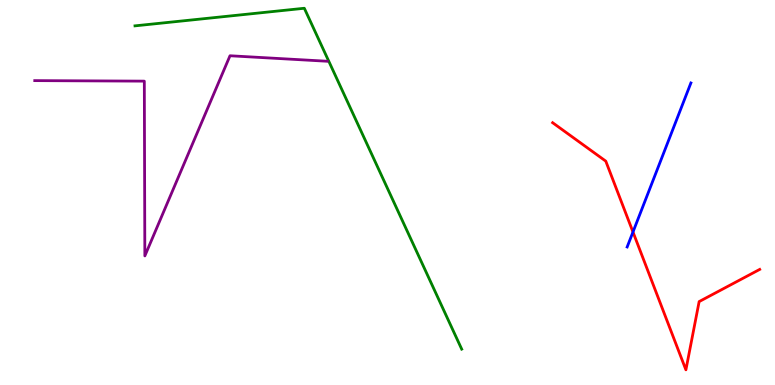[{'lines': ['blue', 'red'], 'intersections': [{'x': 8.17, 'y': 3.97}]}, {'lines': ['green', 'red'], 'intersections': []}, {'lines': ['purple', 'red'], 'intersections': []}, {'lines': ['blue', 'green'], 'intersections': []}, {'lines': ['blue', 'purple'], 'intersections': []}, {'lines': ['green', 'purple'], 'intersections': []}]